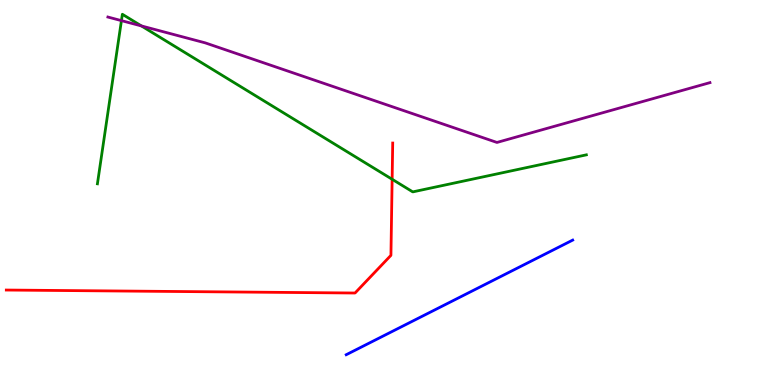[{'lines': ['blue', 'red'], 'intersections': []}, {'lines': ['green', 'red'], 'intersections': [{'x': 5.06, 'y': 5.34}]}, {'lines': ['purple', 'red'], 'intersections': []}, {'lines': ['blue', 'green'], 'intersections': []}, {'lines': ['blue', 'purple'], 'intersections': []}, {'lines': ['green', 'purple'], 'intersections': [{'x': 1.57, 'y': 9.46}, {'x': 1.83, 'y': 9.33}]}]